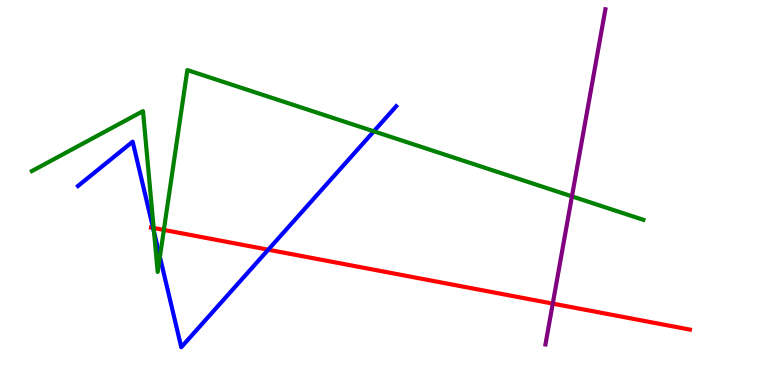[{'lines': ['blue', 'red'], 'intersections': [{'x': 1.97, 'y': 4.08}, {'x': 3.46, 'y': 3.51}]}, {'lines': ['green', 'red'], 'intersections': [{'x': 1.98, 'y': 4.08}, {'x': 2.11, 'y': 4.03}]}, {'lines': ['purple', 'red'], 'intersections': [{'x': 7.13, 'y': 2.11}]}, {'lines': ['blue', 'green'], 'intersections': [{'x': 1.99, 'y': 3.97}, {'x': 2.06, 'y': 3.33}, {'x': 4.82, 'y': 6.59}]}, {'lines': ['blue', 'purple'], 'intersections': []}, {'lines': ['green', 'purple'], 'intersections': [{'x': 7.38, 'y': 4.9}]}]